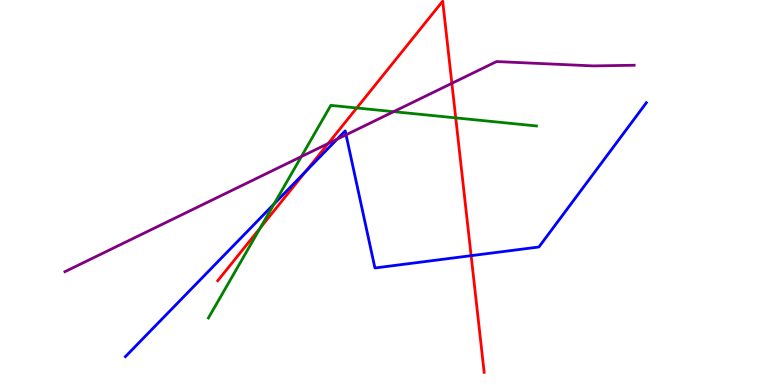[{'lines': ['blue', 'red'], 'intersections': [{'x': 3.94, 'y': 5.54}, {'x': 6.08, 'y': 3.36}]}, {'lines': ['green', 'red'], 'intersections': [{'x': 3.36, 'y': 4.08}, {'x': 4.6, 'y': 7.2}, {'x': 5.88, 'y': 6.94}]}, {'lines': ['purple', 'red'], 'intersections': [{'x': 4.23, 'y': 6.27}, {'x': 5.83, 'y': 7.84}]}, {'lines': ['blue', 'green'], 'intersections': [{'x': 3.54, 'y': 4.7}]}, {'lines': ['blue', 'purple'], 'intersections': [{'x': 4.35, 'y': 6.39}, {'x': 4.47, 'y': 6.5}]}, {'lines': ['green', 'purple'], 'intersections': [{'x': 3.89, 'y': 5.93}, {'x': 5.08, 'y': 7.1}]}]